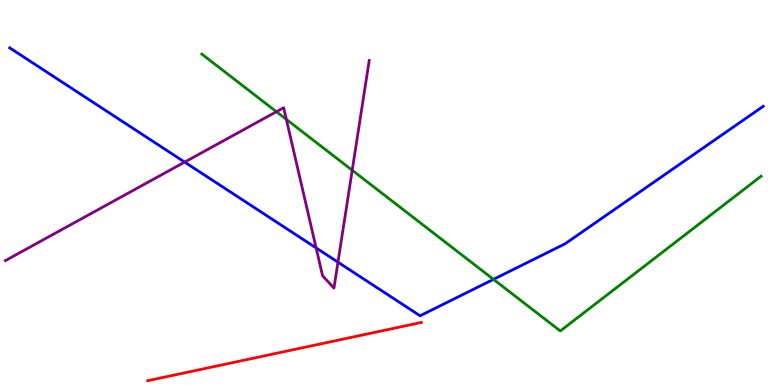[{'lines': ['blue', 'red'], 'intersections': []}, {'lines': ['green', 'red'], 'intersections': []}, {'lines': ['purple', 'red'], 'intersections': []}, {'lines': ['blue', 'green'], 'intersections': [{'x': 6.37, 'y': 2.74}]}, {'lines': ['blue', 'purple'], 'intersections': [{'x': 2.38, 'y': 5.79}, {'x': 4.08, 'y': 3.56}, {'x': 4.36, 'y': 3.19}]}, {'lines': ['green', 'purple'], 'intersections': [{'x': 3.57, 'y': 7.1}, {'x': 3.69, 'y': 6.9}, {'x': 4.54, 'y': 5.58}]}]